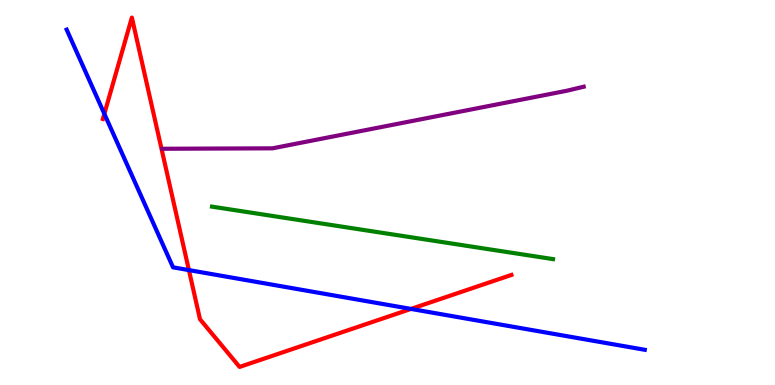[{'lines': ['blue', 'red'], 'intersections': [{'x': 1.35, 'y': 7.04}, {'x': 2.44, 'y': 2.98}, {'x': 5.3, 'y': 1.98}]}, {'lines': ['green', 'red'], 'intersections': []}, {'lines': ['purple', 'red'], 'intersections': []}, {'lines': ['blue', 'green'], 'intersections': []}, {'lines': ['blue', 'purple'], 'intersections': []}, {'lines': ['green', 'purple'], 'intersections': []}]